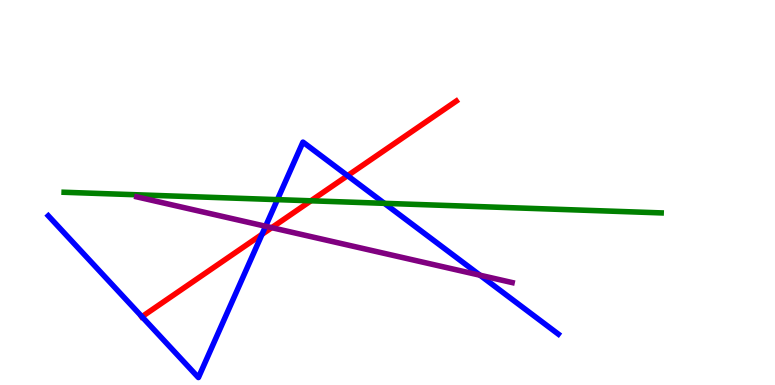[{'lines': ['blue', 'red'], 'intersections': [{'x': 1.83, 'y': 1.77}, {'x': 3.38, 'y': 3.91}, {'x': 4.48, 'y': 5.44}]}, {'lines': ['green', 'red'], 'intersections': [{'x': 4.01, 'y': 4.78}]}, {'lines': ['purple', 'red'], 'intersections': [{'x': 3.51, 'y': 4.09}]}, {'lines': ['blue', 'green'], 'intersections': [{'x': 3.58, 'y': 4.81}, {'x': 4.96, 'y': 4.72}]}, {'lines': ['blue', 'purple'], 'intersections': [{'x': 3.43, 'y': 4.12}, {'x': 6.19, 'y': 2.85}]}, {'lines': ['green', 'purple'], 'intersections': []}]